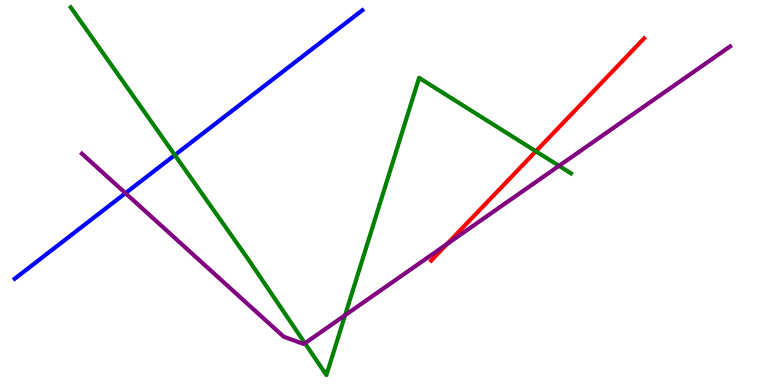[{'lines': ['blue', 'red'], 'intersections': []}, {'lines': ['green', 'red'], 'intersections': [{'x': 6.91, 'y': 6.07}]}, {'lines': ['purple', 'red'], 'intersections': [{'x': 5.77, 'y': 3.66}]}, {'lines': ['blue', 'green'], 'intersections': [{'x': 2.26, 'y': 5.97}]}, {'lines': ['blue', 'purple'], 'intersections': [{'x': 1.62, 'y': 4.98}]}, {'lines': ['green', 'purple'], 'intersections': [{'x': 3.93, 'y': 1.08}, {'x': 4.45, 'y': 1.81}, {'x': 7.21, 'y': 5.69}]}]